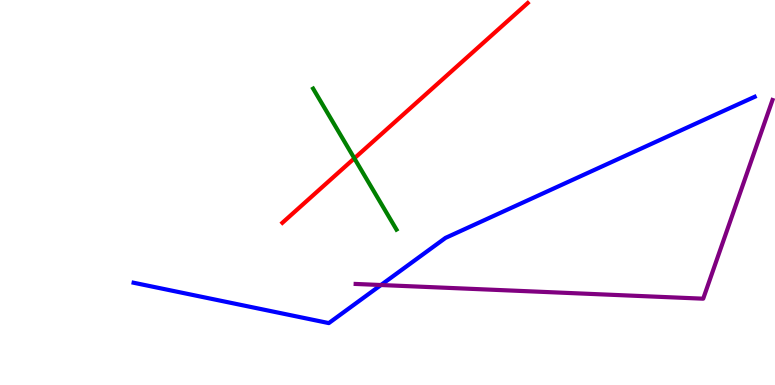[{'lines': ['blue', 'red'], 'intersections': []}, {'lines': ['green', 'red'], 'intersections': [{'x': 4.57, 'y': 5.89}]}, {'lines': ['purple', 'red'], 'intersections': []}, {'lines': ['blue', 'green'], 'intersections': []}, {'lines': ['blue', 'purple'], 'intersections': [{'x': 4.92, 'y': 2.6}]}, {'lines': ['green', 'purple'], 'intersections': []}]